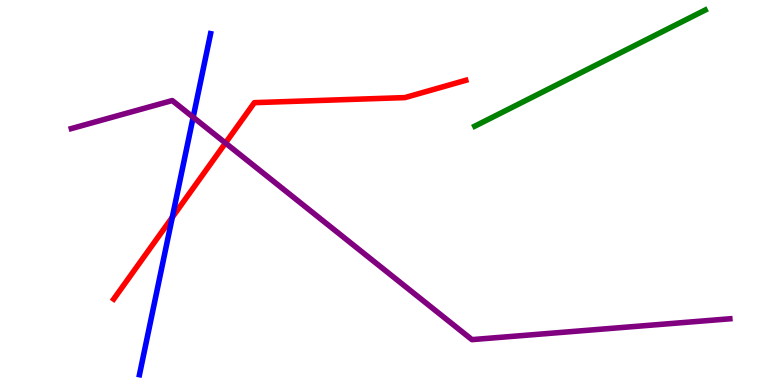[{'lines': ['blue', 'red'], 'intersections': [{'x': 2.22, 'y': 4.36}]}, {'lines': ['green', 'red'], 'intersections': []}, {'lines': ['purple', 'red'], 'intersections': [{'x': 2.91, 'y': 6.29}]}, {'lines': ['blue', 'green'], 'intersections': []}, {'lines': ['blue', 'purple'], 'intersections': [{'x': 2.49, 'y': 6.95}]}, {'lines': ['green', 'purple'], 'intersections': []}]